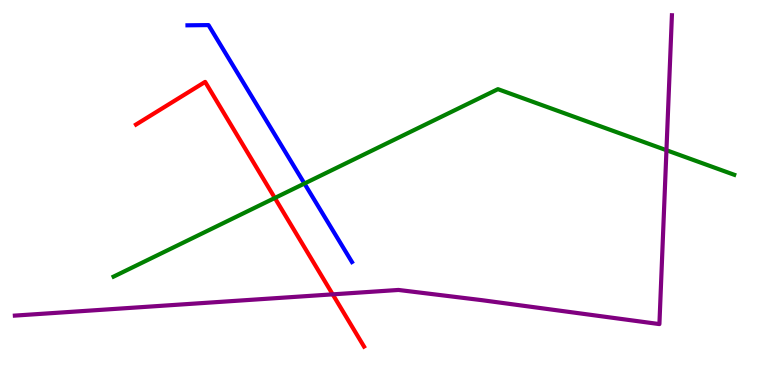[{'lines': ['blue', 'red'], 'intersections': []}, {'lines': ['green', 'red'], 'intersections': [{'x': 3.55, 'y': 4.86}]}, {'lines': ['purple', 'red'], 'intersections': [{'x': 4.29, 'y': 2.35}]}, {'lines': ['blue', 'green'], 'intersections': [{'x': 3.93, 'y': 5.23}]}, {'lines': ['blue', 'purple'], 'intersections': []}, {'lines': ['green', 'purple'], 'intersections': [{'x': 8.6, 'y': 6.1}]}]